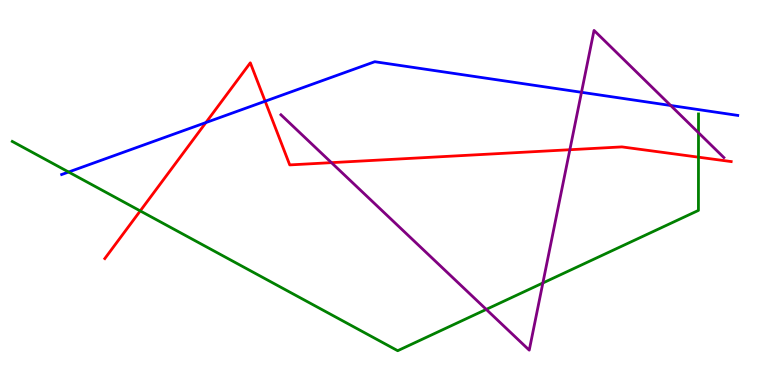[{'lines': ['blue', 'red'], 'intersections': [{'x': 2.66, 'y': 6.82}, {'x': 3.42, 'y': 7.37}]}, {'lines': ['green', 'red'], 'intersections': [{'x': 1.81, 'y': 4.52}, {'x': 9.01, 'y': 5.92}]}, {'lines': ['purple', 'red'], 'intersections': [{'x': 4.28, 'y': 5.78}, {'x': 7.35, 'y': 6.11}]}, {'lines': ['blue', 'green'], 'intersections': [{'x': 0.885, 'y': 5.53}]}, {'lines': ['blue', 'purple'], 'intersections': [{'x': 7.5, 'y': 7.6}, {'x': 8.65, 'y': 7.26}]}, {'lines': ['green', 'purple'], 'intersections': [{'x': 6.27, 'y': 1.96}, {'x': 7.0, 'y': 2.65}, {'x': 9.01, 'y': 6.55}]}]